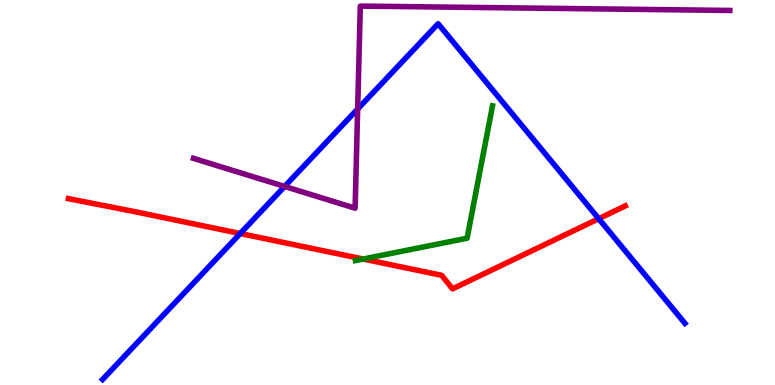[{'lines': ['blue', 'red'], 'intersections': [{'x': 3.1, 'y': 3.93}, {'x': 7.73, 'y': 4.32}]}, {'lines': ['green', 'red'], 'intersections': [{'x': 4.69, 'y': 3.27}]}, {'lines': ['purple', 'red'], 'intersections': []}, {'lines': ['blue', 'green'], 'intersections': []}, {'lines': ['blue', 'purple'], 'intersections': [{'x': 3.67, 'y': 5.16}, {'x': 4.62, 'y': 7.17}]}, {'lines': ['green', 'purple'], 'intersections': []}]